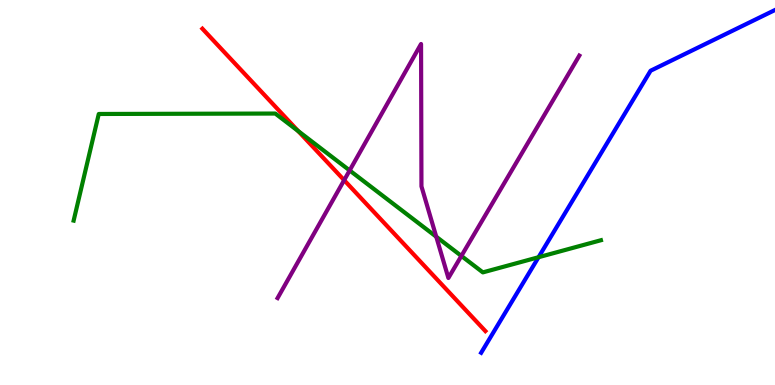[{'lines': ['blue', 'red'], 'intersections': []}, {'lines': ['green', 'red'], 'intersections': [{'x': 3.85, 'y': 6.6}]}, {'lines': ['purple', 'red'], 'intersections': [{'x': 4.44, 'y': 5.32}]}, {'lines': ['blue', 'green'], 'intersections': [{'x': 6.95, 'y': 3.32}]}, {'lines': ['blue', 'purple'], 'intersections': []}, {'lines': ['green', 'purple'], 'intersections': [{'x': 4.51, 'y': 5.57}, {'x': 5.63, 'y': 3.85}, {'x': 5.95, 'y': 3.35}]}]